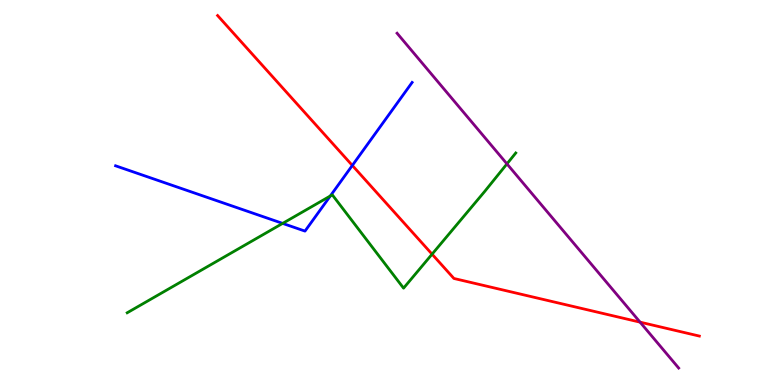[{'lines': ['blue', 'red'], 'intersections': [{'x': 4.55, 'y': 5.7}]}, {'lines': ['green', 'red'], 'intersections': [{'x': 5.58, 'y': 3.4}]}, {'lines': ['purple', 'red'], 'intersections': [{'x': 8.26, 'y': 1.63}]}, {'lines': ['blue', 'green'], 'intersections': [{'x': 3.65, 'y': 4.2}, {'x': 4.26, 'y': 4.91}]}, {'lines': ['blue', 'purple'], 'intersections': []}, {'lines': ['green', 'purple'], 'intersections': [{'x': 6.54, 'y': 5.74}]}]